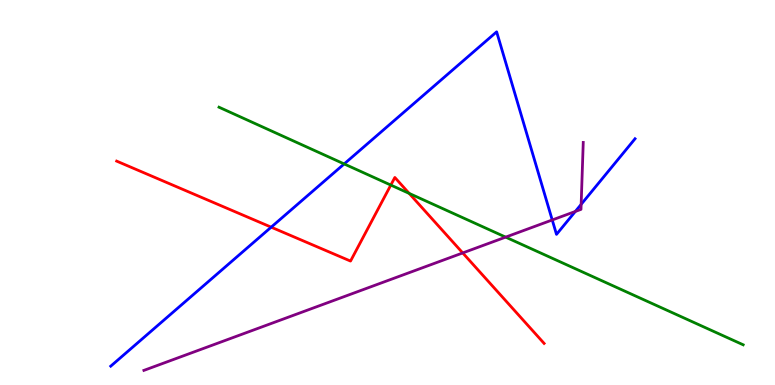[{'lines': ['blue', 'red'], 'intersections': [{'x': 3.5, 'y': 4.1}]}, {'lines': ['green', 'red'], 'intersections': [{'x': 5.04, 'y': 5.19}, {'x': 5.28, 'y': 4.98}]}, {'lines': ['purple', 'red'], 'intersections': [{'x': 5.97, 'y': 3.43}]}, {'lines': ['blue', 'green'], 'intersections': [{'x': 4.44, 'y': 5.74}]}, {'lines': ['blue', 'purple'], 'intersections': [{'x': 7.13, 'y': 4.29}, {'x': 7.42, 'y': 4.51}, {'x': 7.5, 'y': 4.69}]}, {'lines': ['green', 'purple'], 'intersections': [{'x': 6.52, 'y': 3.84}]}]